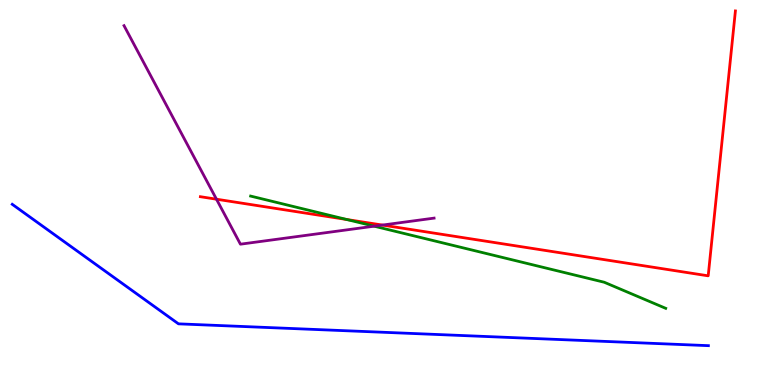[{'lines': ['blue', 'red'], 'intersections': []}, {'lines': ['green', 'red'], 'intersections': [{'x': 4.47, 'y': 4.3}]}, {'lines': ['purple', 'red'], 'intersections': [{'x': 2.79, 'y': 4.83}, {'x': 4.93, 'y': 4.15}]}, {'lines': ['blue', 'green'], 'intersections': []}, {'lines': ['blue', 'purple'], 'intersections': []}, {'lines': ['green', 'purple'], 'intersections': [{'x': 4.83, 'y': 4.13}]}]